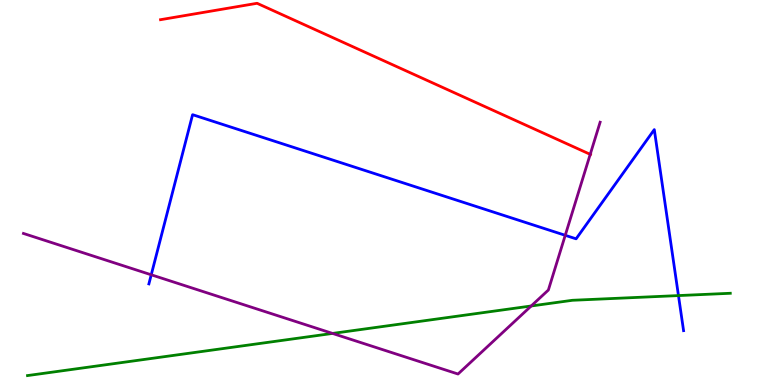[{'lines': ['blue', 'red'], 'intersections': []}, {'lines': ['green', 'red'], 'intersections': []}, {'lines': ['purple', 'red'], 'intersections': [{'x': 7.62, 'y': 5.99}]}, {'lines': ['blue', 'green'], 'intersections': [{'x': 8.75, 'y': 2.32}]}, {'lines': ['blue', 'purple'], 'intersections': [{'x': 1.95, 'y': 2.86}, {'x': 7.29, 'y': 3.89}]}, {'lines': ['green', 'purple'], 'intersections': [{'x': 4.29, 'y': 1.34}, {'x': 6.85, 'y': 2.05}]}]